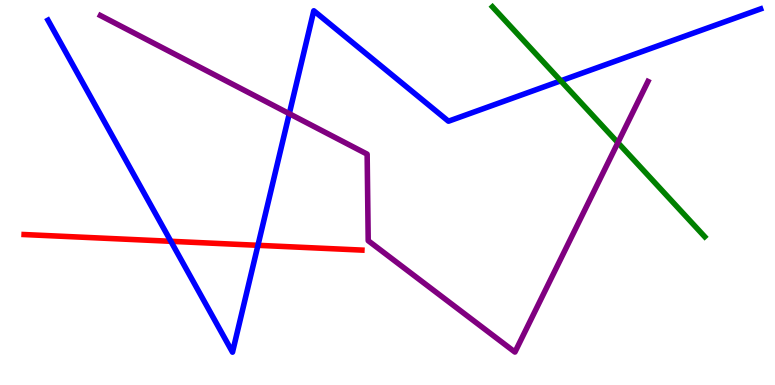[{'lines': ['blue', 'red'], 'intersections': [{'x': 2.2, 'y': 3.73}, {'x': 3.33, 'y': 3.63}]}, {'lines': ['green', 'red'], 'intersections': []}, {'lines': ['purple', 'red'], 'intersections': []}, {'lines': ['blue', 'green'], 'intersections': [{'x': 7.24, 'y': 7.9}]}, {'lines': ['blue', 'purple'], 'intersections': [{'x': 3.73, 'y': 7.05}]}, {'lines': ['green', 'purple'], 'intersections': [{'x': 7.97, 'y': 6.29}]}]